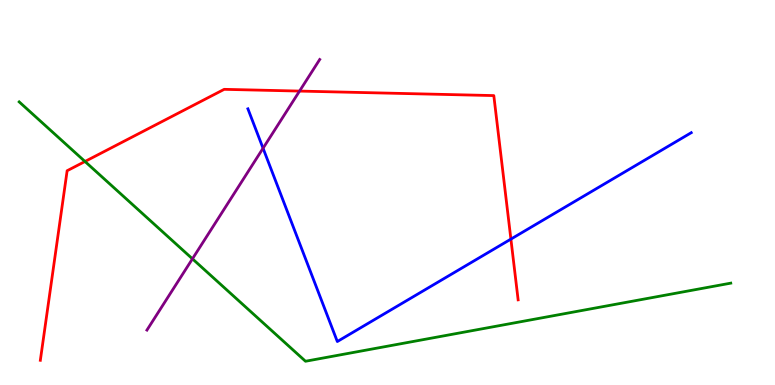[{'lines': ['blue', 'red'], 'intersections': [{'x': 6.59, 'y': 3.79}]}, {'lines': ['green', 'red'], 'intersections': [{'x': 1.1, 'y': 5.81}]}, {'lines': ['purple', 'red'], 'intersections': [{'x': 3.87, 'y': 7.63}]}, {'lines': ['blue', 'green'], 'intersections': []}, {'lines': ['blue', 'purple'], 'intersections': [{'x': 3.39, 'y': 6.15}]}, {'lines': ['green', 'purple'], 'intersections': [{'x': 2.48, 'y': 3.28}]}]